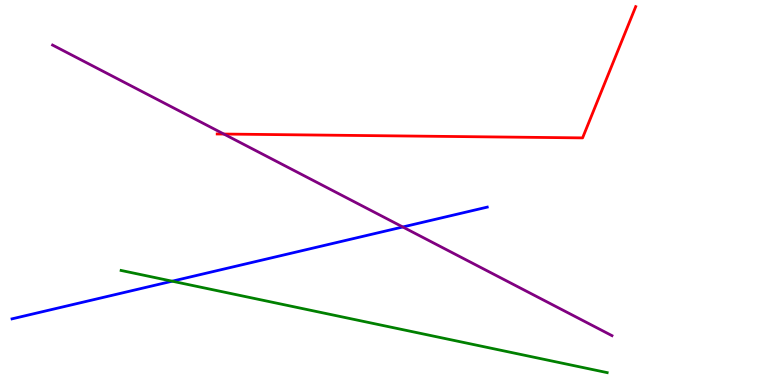[{'lines': ['blue', 'red'], 'intersections': []}, {'lines': ['green', 'red'], 'intersections': []}, {'lines': ['purple', 'red'], 'intersections': [{'x': 2.89, 'y': 6.52}]}, {'lines': ['blue', 'green'], 'intersections': [{'x': 2.22, 'y': 2.7}]}, {'lines': ['blue', 'purple'], 'intersections': [{'x': 5.2, 'y': 4.1}]}, {'lines': ['green', 'purple'], 'intersections': []}]